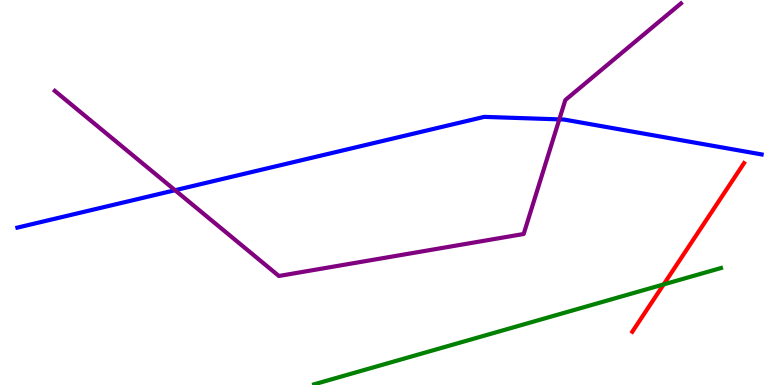[{'lines': ['blue', 'red'], 'intersections': []}, {'lines': ['green', 'red'], 'intersections': [{'x': 8.56, 'y': 2.61}]}, {'lines': ['purple', 'red'], 'intersections': []}, {'lines': ['blue', 'green'], 'intersections': []}, {'lines': ['blue', 'purple'], 'intersections': [{'x': 2.26, 'y': 5.06}, {'x': 7.22, 'y': 6.9}]}, {'lines': ['green', 'purple'], 'intersections': []}]